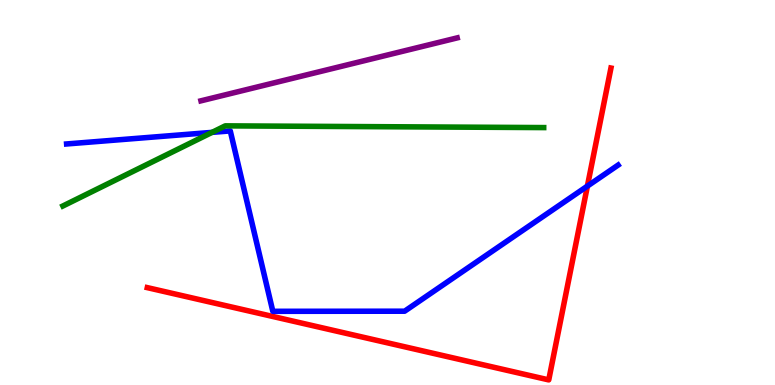[{'lines': ['blue', 'red'], 'intersections': [{'x': 7.58, 'y': 5.17}]}, {'lines': ['green', 'red'], 'intersections': []}, {'lines': ['purple', 'red'], 'intersections': []}, {'lines': ['blue', 'green'], 'intersections': [{'x': 2.74, 'y': 6.56}]}, {'lines': ['blue', 'purple'], 'intersections': []}, {'lines': ['green', 'purple'], 'intersections': []}]